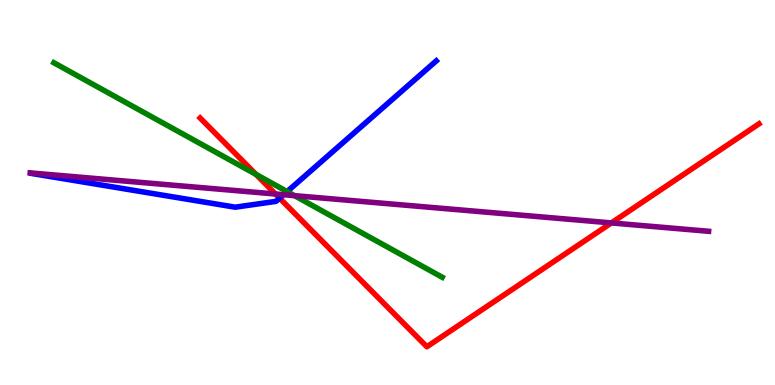[{'lines': ['blue', 'red'], 'intersections': [{'x': 3.61, 'y': 4.85}]}, {'lines': ['green', 'red'], 'intersections': [{'x': 3.3, 'y': 5.47}]}, {'lines': ['purple', 'red'], 'intersections': [{'x': 3.55, 'y': 4.96}, {'x': 7.89, 'y': 4.21}]}, {'lines': ['blue', 'green'], 'intersections': [{'x': 3.71, 'y': 5.02}]}, {'lines': ['blue', 'purple'], 'intersections': [{'x': 3.66, 'y': 4.94}]}, {'lines': ['green', 'purple'], 'intersections': [{'x': 3.8, 'y': 4.92}]}]